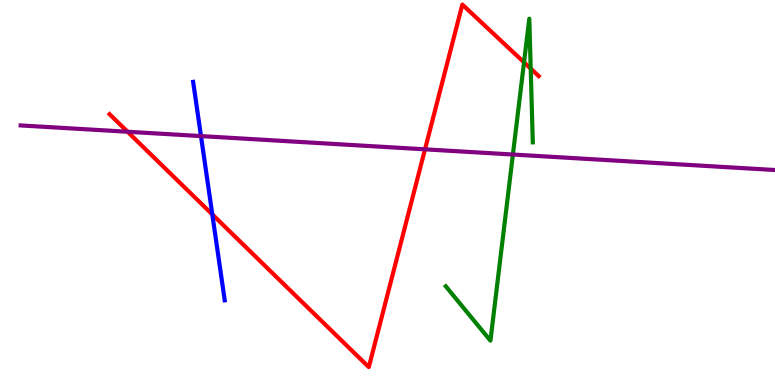[{'lines': ['blue', 'red'], 'intersections': [{'x': 2.74, 'y': 4.43}]}, {'lines': ['green', 'red'], 'intersections': [{'x': 6.76, 'y': 8.38}, {'x': 6.85, 'y': 8.22}]}, {'lines': ['purple', 'red'], 'intersections': [{'x': 1.65, 'y': 6.58}, {'x': 5.48, 'y': 6.12}]}, {'lines': ['blue', 'green'], 'intersections': []}, {'lines': ['blue', 'purple'], 'intersections': [{'x': 2.59, 'y': 6.47}]}, {'lines': ['green', 'purple'], 'intersections': [{'x': 6.62, 'y': 5.99}]}]